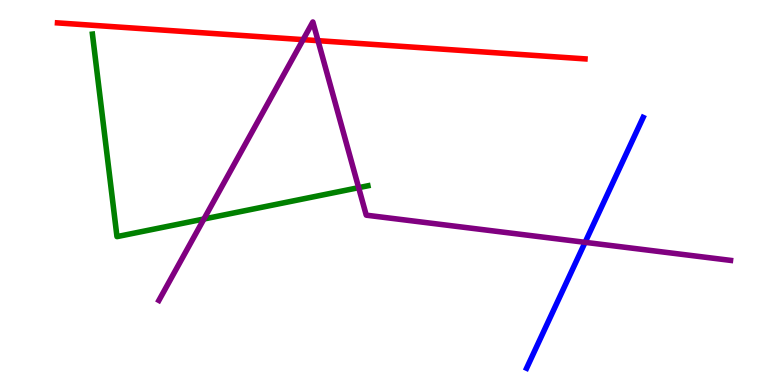[{'lines': ['blue', 'red'], 'intersections': []}, {'lines': ['green', 'red'], 'intersections': []}, {'lines': ['purple', 'red'], 'intersections': [{'x': 3.91, 'y': 8.97}, {'x': 4.1, 'y': 8.94}]}, {'lines': ['blue', 'green'], 'intersections': []}, {'lines': ['blue', 'purple'], 'intersections': [{'x': 7.55, 'y': 3.71}]}, {'lines': ['green', 'purple'], 'intersections': [{'x': 2.63, 'y': 4.31}, {'x': 4.63, 'y': 5.13}]}]